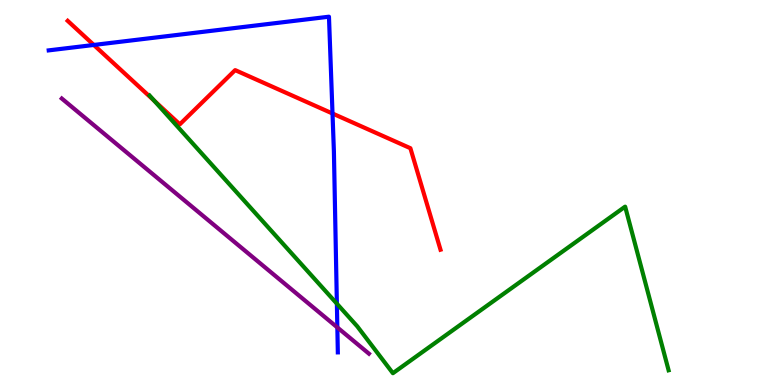[{'lines': ['blue', 'red'], 'intersections': [{'x': 1.21, 'y': 8.83}, {'x': 4.29, 'y': 7.05}]}, {'lines': ['green', 'red'], 'intersections': [{'x': 1.99, 'y': 7.38}]}, {'lines': ['purple', 'red'], 'intersections': []}, {'lines': ['blue', 'green'], 'intersections': [{'x': 4.35, 'y': 2.11}]}, {'lines': ['blue', 'purple'], 'intersections': [{'x': 4.35, 'y': 1.5}]}, {'lines': ['green', 'purple'], 'intersections': []}]